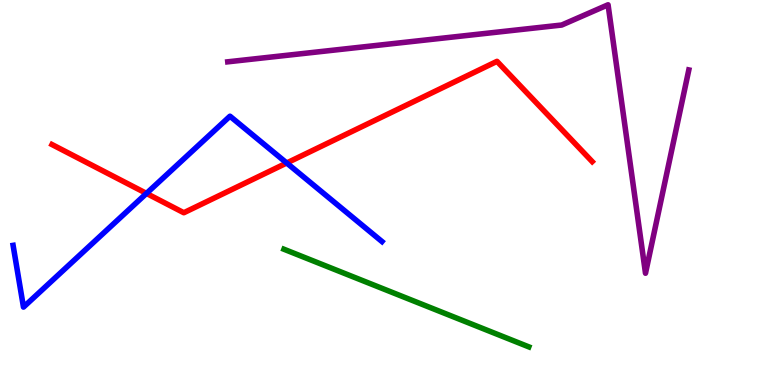[{'lines': ['blue', 'red'], 'intersections': [{'x': 1.89, 'y': 4.98}, {'x': 3.7, 'y': 5.77}]}, {'lines': ['green', 'red'], 'intersections': []}, {'lines': ['purple', 'red'], 'intersections': []}, {'lines': ['blue', 'green'], 'intersections': []}, {'lines': ['blue', 'purple'], 'intersections': []}, {'lines': ['green', 'purple'], 'intersections': []}]